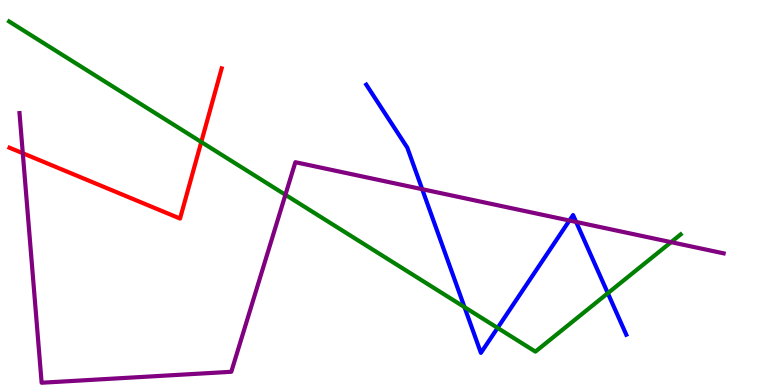[{'lines': ['blue', 'red'], 'intersections': []}, {'lines': ['green', 'red'], 'intersections': [{'x': 2.6, 'y': 6.31}]}, {'lines': ['purple', 'red'], 'intersections': [{'x': 0.294, 'y': 6.02}]}, {'lines': ['blue', 'green'], 'intersections': [{'x': 5.99, 'y': 2.02}, {'x': 6.42, 'y': 1.48}, {'x': 7.84, 'y': 2.38}]}, {'lines': ['blue', 'purple'], 'intersections': [{'x': 5.45, 'y': 5.09}, {'x': 7.35, 'y': 4.27}, {'x': 7.43, 'y': 4.23}]}, {'lines': ['green', 'purple'], 'intersections': [{'x': 3.68, 'y': 4.94}, {'x': 8.66, 'y': 3.71}]}]